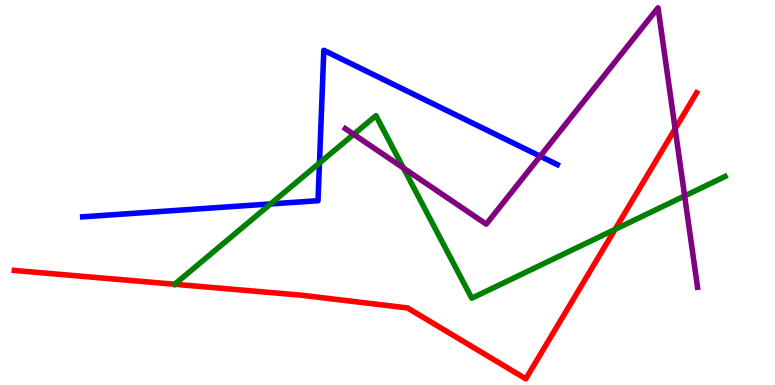[{'lines': ['blue', 'red'], 'intersections': []}, {'lines': ['green', 'red'], 'intersections': [{'x': 7.94, 'y': 4.04}]}, {'lines': ['purple', 'red'], 'intersections': [{'x': 8.71, 'y': 6.66}]}, {'lines': ['blue', 'green'], 'intersections': [{'x': 3.49, 'y': 4.7}, {'x': 4.12, 'y': 5.77}]}, {'lines': ['blue', 'purple'], 'intersections': [{'x': 6.97, 'y': 5.94}]}, {'lines': ['green', 'purple'], 'intersections': [{'x': 4.56, 'y': 6.51}, {'x': 5.21, 'y': 5.64}, {'x': 8.83, 'y': 4.91}]}]